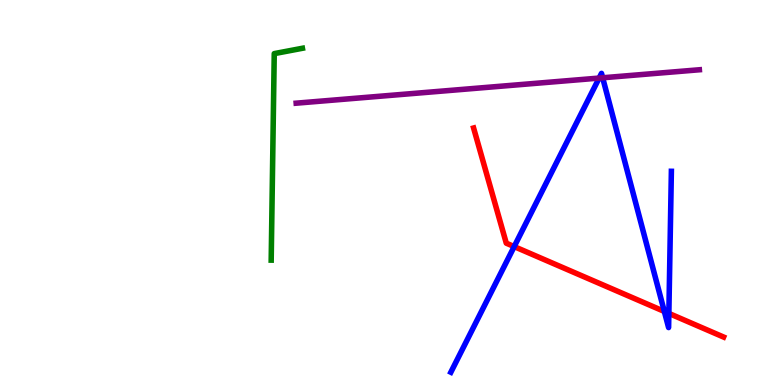[{'lines': ['blue', 'red'], 'intersections': [{'x': 6.63, 'y': 3.6}, {'x': 8.57, 'y': 1.91}, {'x': 8.63, 'y': 1.86}]}, {'lines': ['green', 'red'], 'intersections': []}, {'lines': ['purple', 'red'], 'intersections': []}, {'lines': ['blue', 'green'], 'intersections': []}, {'lines': ['blue', 'purple'], 'intersections': [{'x': 7.73, 'y': 7.97}, {'x': 7.78, 'y': 7.98}]}, {'lines': ['green', 'purple'], 'intersections': []}]